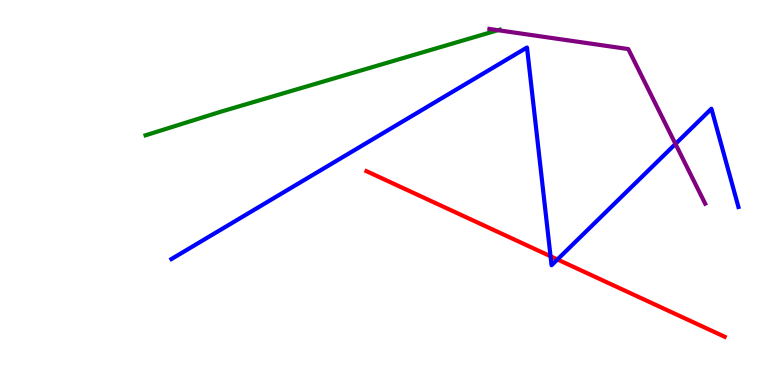[{'lines': ['blue', 'red'], 'intersections': [{'x': 7.1, 'y': 3.34}, {'x': 7.19, 'y': 3.26}]}, {'lines': ['green', 'red'], 'intersections': []}, {'lines': ['purple', 'red'], 'intersections': []}, {'lines': ['blue', 'green'], 'intersections': []}, {'lines': ['blue', 'purple'], 'intersections': [{'x': 8.72, 'y': 6.26}]}, {'lines': ['green', 'purple'], 'intersections': [{'x': 6.42, 'y': 9.22}]}]